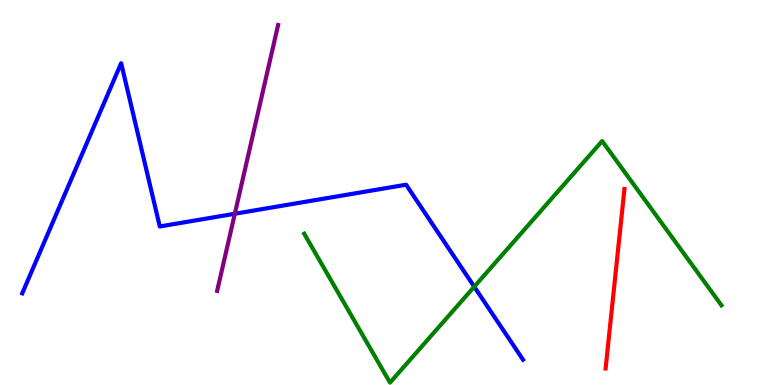[{'lines': ['blue', 'red'], 'intersections': []}, {'lines': ['green', 'red'], 'intersections': []}, {'lines': ['purple', 'red'], 'intersections': []}, {'lines': ['blue', 'green'], 'intersections': [{'x': 6.12, 'y': 2.55}]}, {'lines': ['blue', 'purple'], 'intersections': [{'x': 3.03, 'y': 4.45}]}, {'lines': ['green', 'purple'], 'intersections': []}]